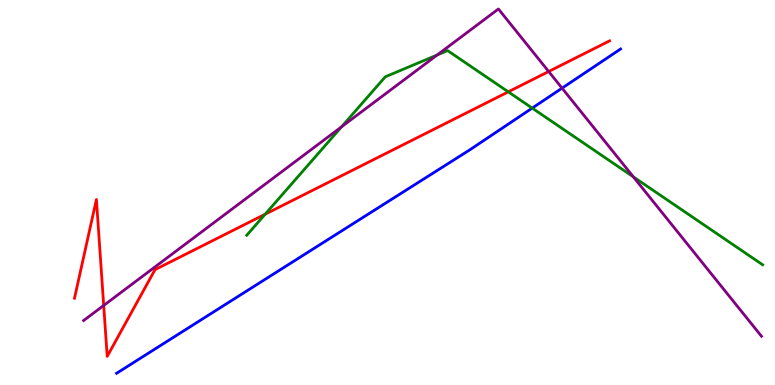[{'lines': ['blue', 'red'], 'intersections': []}, {'lines': ['green', 'red'], 'intersections': [{'x': 3.42, 'y': 4.44}, {'x': 6.56, 'y': 7.61}]}, {'lines': ['purple', 'red'], 'intersections': [{'x': 1.34, 'y': 2.07}, {'x': 7.08, 'y': 8.14}]}, {'lines': ['blue', 'green'], 'intersections': [{'x': 6.87, 'y': 7.19}]}, {'lines': ['blue', 'purple'], 'intersections': [{'x': 7.25, 'y': 7.71}]}, {'lines': ['green', 'purple'], 'intersections': [{'x': 4.41, 'y': 6.71}, {'x': 5.64, 'y': 8.57}, {'x': 8.17, 'y': 5.41}]}]